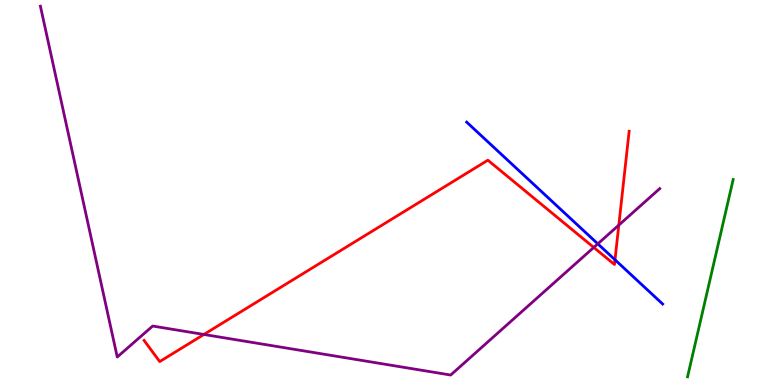[{'lines': ['blue', 'red'], 'intersections': [{'x': 7.94, 'y': 3.25}]}, {'lines': ['green', 'red'], 'intersections': []}, {'lines': ['purple', 'red'], 'intersections': [{'x': 2.63, 'y': 1.31}, {'x': 7.66, 'y': 3.57}, {'x': 7.98, 'y': 4.15}]}, {'lines': ['blue', 'green'], 'intersections': []}, {'lines': ['blue', 'purple'], 'intersections': [{'x': 7.71, 'y': 3.67}]}, {'lines': ['green', 'purple'], 'intersections': []}]